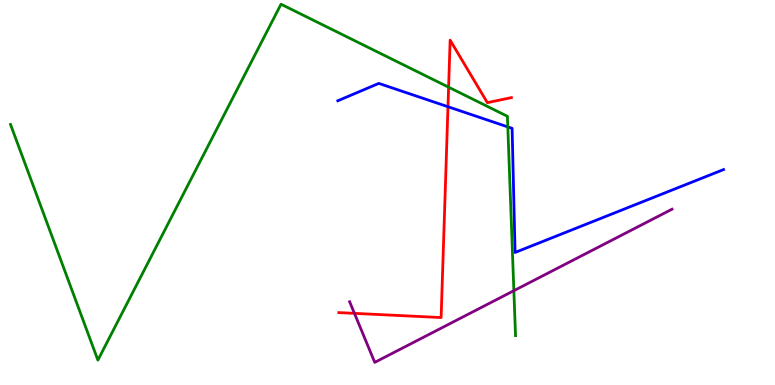[{'lines': ['blue', 'red'], 'intersections': [{'x': 5.78, 'y': 7.23}]}, {'lines': ['green', 'red'], 'intersections': [{'x': 5.79, 'y': 7.74}]}, {'lines': ['purple', 'red'], 'intersections': [{'x': 4.57, 'y': 1.86}]}, {'lines': ['blue', 'green'], 'intersections': [{'x': 6.55, 'y': 6.7}]}, {'lines': ['blue', 'purple'], 'intersections': []}, {'lines': ['green', 'purple'], 'intersections': [{'x': 6.63, 'y': 2.45}]}]